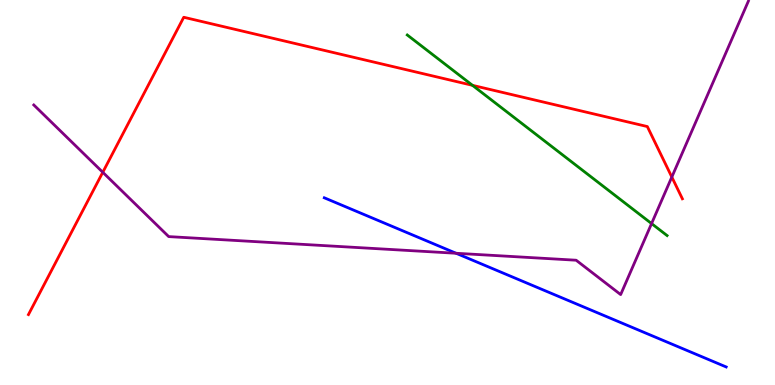[{'lines': ['blue', 'red'], 'intersections': []}, {'lines': ['green', 'red'], 'intersections': [{'x': 6.1, 'y': 7.78}]}, {'lines': ['purple', 'red'], 'intersections': [{'x': 1.33, 'y': 5.53}, {'x': 8.67, 'y': 5.4}]}, {'lines': ['blue', 'green'], 'intersections': []}, {'lines': ['blue', 'purple'], 'intersections': [{'x': 5.88, 'y': 3.42}]}, {'lines': ['green', 'purple'], 'intersections': [{'x': 8.41, 'y': 4.19}]}]